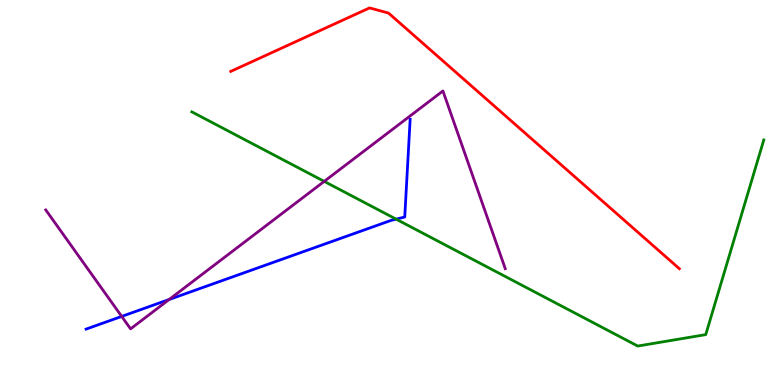[{'lines': ['blue', 'red'], 'intersections': []}, {'lines': ['green', 'red'], 'intersections': []}, {'lines': ['purple', 'red'], 'intersections': []}, {'lines': ['blue', 'green'], 'intersections': [{'x': 5.11, 'y': 4.31}]}, {'lines': ['blue', 'purple'], 'intersections': [{'x': 1.57, 'y': 1.78}, {'x': 2.18, 'y': 2.22}]}, {'lines': ['green', 'purple'], 'intersections': [{'x': 4.18, 'y': 5.29}]}]